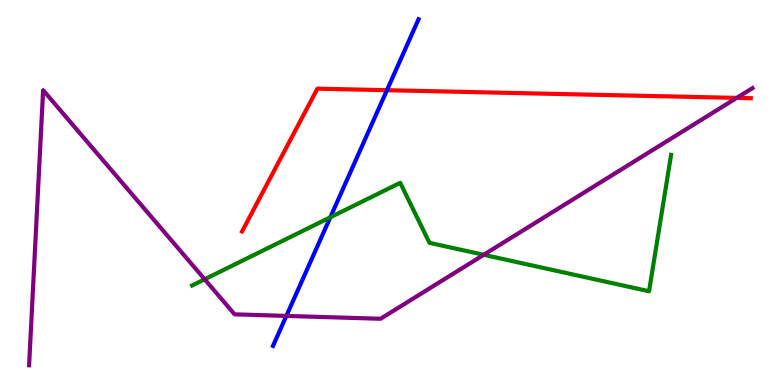[{'lines': ['blue', 'red'], 'intersections': [{'x': 4.99, 'y': 7.66}]}, {'lines': ['green', 'red'], 'intersections': []}, {'lines': ['purple', 'red'], 'intersections': [{'x': 9.51, 'y': 7.46}]}, {'lines': ['blue', 'green'], 'intersections': [{'x': 4.26, 'y': 4.36}]}, {'lines': ['blue', 'purple'], 'intersections': [{'x': 3.7, 'y': 1.79}]}, {'lines': ['green', 'purple'], 'intersections': [{'x': 2.64, 'y': 2.75}, {'x': 6.24, 'y': 3.38}]}]